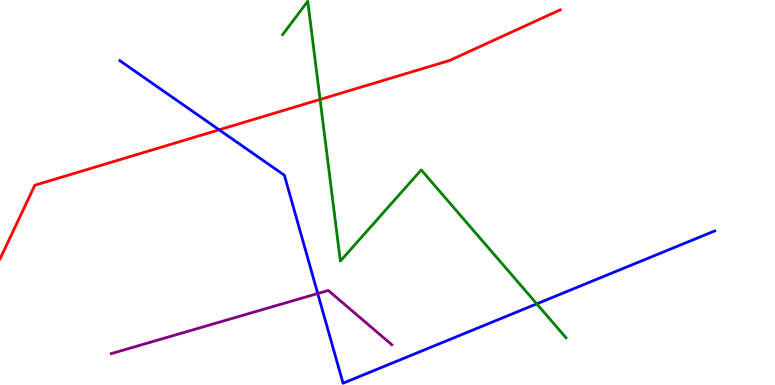[{'lines': ['blue', 'red'], 'intersections': [{'x': 2.83, 'y': 6.63}]}, {'lines': ['green', 'red'], 'intersections': [{'x': 4.13, 'y': 7.42}]}, {'lines': ['purple', 'red'], 'intersections': []}, {'lines': ['blue', 'green'], 'intersections': [{'x': 6.93, 'y': 2.11}]}, {'lines': ['blue', 'purple'], 'intersections': [{'x': 4.1, 'y': 2.38}]}, {'lines': ['green', 'purple'], 'intersections': []}]